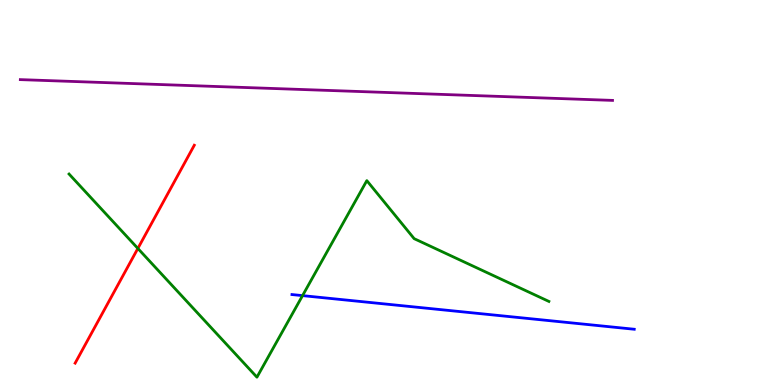[{'lines': ['blue', 'red'], 'intersections': []}, {'lines': ['green', 'red'], 'intersections': [{'x': 1.78, 'y': 3.55}]}, {'lines': ['purple', 'red'], 'intersections': []}, {'lines': ['blue', 'green'], 'intersections': [{'x': 3.9, 'y': 2.32}]}, {'lines': ['blue', 'purple'], 'intersections': []}, {'lines': ['green', 'purple'], 'intersections': []}]